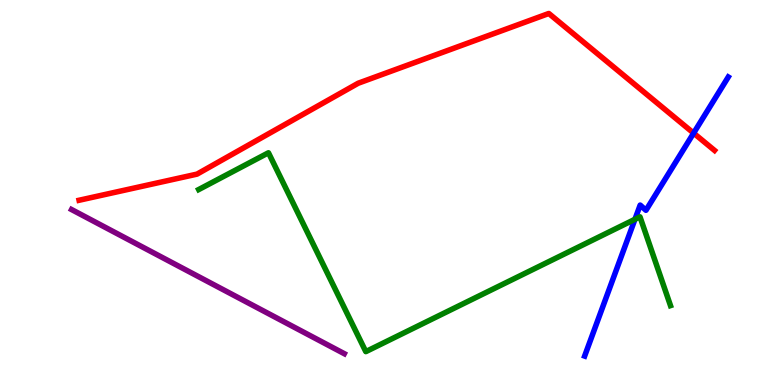[{'lines': ['blue', 'red'], 'intersections': [{'x': 8.95, 'y': 6.54}]}, {'lines': ['green', 'red'], 'intersections': []}, {'lines': ['purple', 'red'], 'intersections': []}, {'lines': ['blue', 'green'], 'intersections': [{'x': 8.19, 'y': 4.3}]}, {'lines': ['blue', 'purple'], 'intersections': []}, {'lines': ['green', 'purple'], 'intersections': []}]